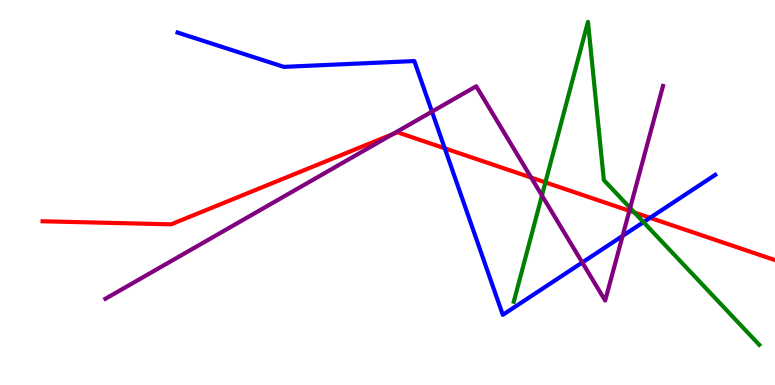[{'lines': ['blue', 'red'], 'intersections': [{'x': 5.74, 'y': 6.15}, {'x': 8.39, 'y': 4.34}]}, {'lines': ['green', 'red'], 'intersections': [{'x': 7.04, 'y': 5.26}, {'x': 8.19, 'y': 4.48}]}, {'lines': ['purple', 'red'], 'intersections': [{'x': 5.07, 'y': 6.52}, {'x': 6.85, 'y': 5.39}, {'x': 8.12, 'y': 4.52}]}, {'lines': ['blue', 'green'], 'intersections': [{'x': 8.3, 'y': 4.23}]}, {'lines': ['blue', 'purple'], 'intersections': [{'x': 5.57, 'y': 7.1}, {'x': 7.51, 'y': 3.18}, {'x': 8.03, 'y': 3.87}]}, {'lines': ['green', 'purple'], 'intersections': [{'x': 6.99, 'y': 4.92}, {'x': 8.13, 'y': 4.6}]}]